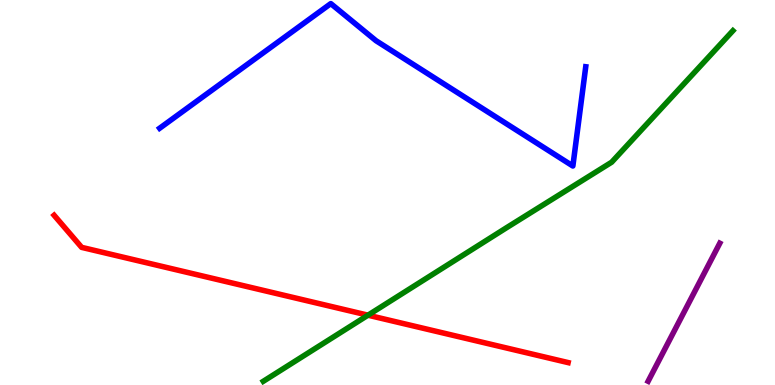[{'lines': ['blue', 'red'], 'intersections': []}, {'lines': ['green', 'red'], 'intersections': [{'x': 4.75, 'y': 1.81}]}, {'lines': ['purple', 'red'], 'intersections': []}, {'lines': ['blue', 'green'], 'intersections': []}, {'lines': ['blue', 'purple'], 'intersections': []}, {'lines': ['green', 'purple'], 'intersections': []}]